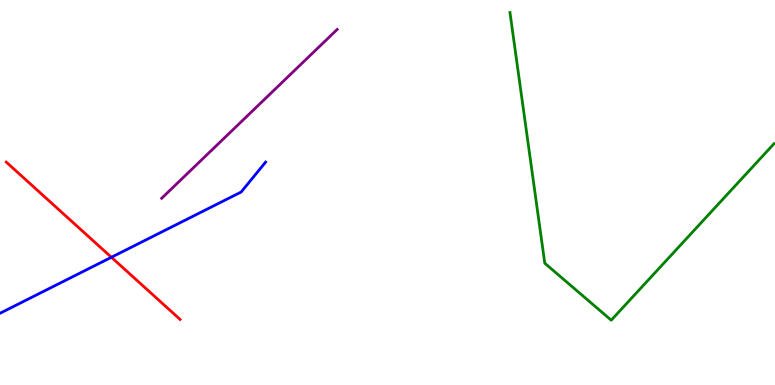[{'lines': ['blue', 'red'], 'intersections': [{'x': 1.44, 'y': 3.32}]}, {'lines': ['green', 'red'], 'intersections': []}, {'lines': ['purple', 'red'], 'intersections': []}, {'lines': ['blue', 'green'], 'intersections': []}, {'lines': ['blue', 'purple'], 'intersections': []}, {'lines': ['green', 'purple'], 'intersections': []}]